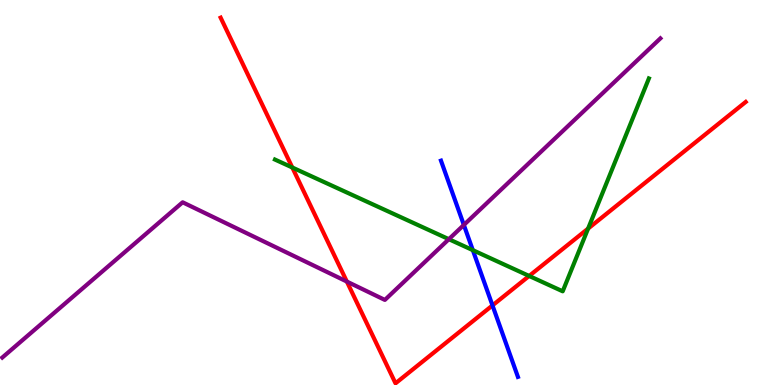[{'lines': ['blue', 'red'], 'intersections': [{'x': 6.35, 'y': 2.07}]}, {'lines': ['green', 'red'], 'intersections': [{'x': 3.77, 'y': 5.65}, {'x': 6.83, 'y': 2.83}, {'x': 7.59, 'y': 4.06}]}, {'lines': ['purple', 'red'], 'intersections': [{'x': 4.48, 'y': 2.69}]}, {'lines': ['blue', 'green'], 'intersections': [{'x': 6.1, 'y': 3.5}]}, {'lines': ['blue', 'purple'], 'intersections': [{'x': 5.99, 'y': 4.16}]}, {'lines': ['green', 'purple'], 'intersections': [{'x': 5.79, 'y': 3.79}]}]